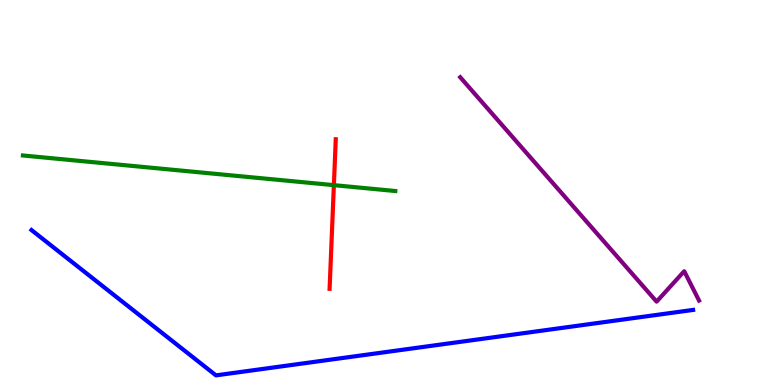[{'lines': ['blue', 'red'], 'intersections': []}, {'lines': ['green', 'red'], 'intersections': [{'x': 4.31, 'y': 5.19}]}, {'lines': ['purple', 'red'], 'intersections': []}, {'lines': ['blue', 'green'], 'intersections': []}, {'lines': ['blue', 'purple'], 'intersections': []}, {'lines': ['green', 'purple'], 'intersections': []}]